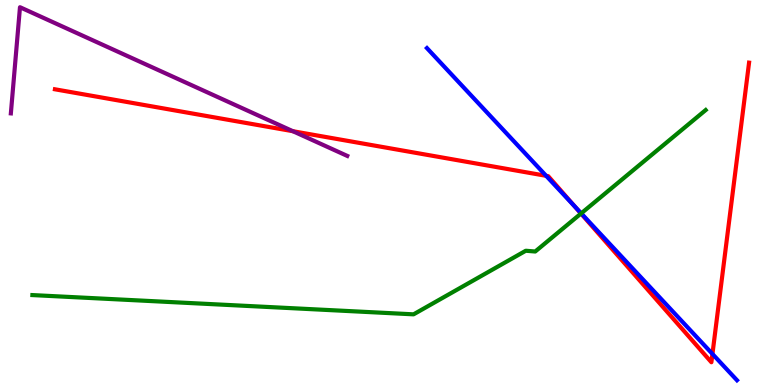[{'lines': ['blue', 'red'], 'intersections': [{'x': 7.05, 'y': 5.43}, {'x': 7.42, 'y': 4.63}, {'x': 9.19, 'y': 0.806}]}, {'lines': ['green', 'red'], 'intersections': [{'x': 7.5, 'y': 4.45}]}, {'lines': ['purple', 'red'], 'intersections': [{'x': 3.78, 'y': 6.59}]}, {'lines': ['blue', 'green'], 'intersections': [{'x': 7.5, 'y': 4.46}]}, {'lines': ['blue', 'purple'], 'intersections': []}, {'lines': ['green', 'purple'], 'intersections': []}]